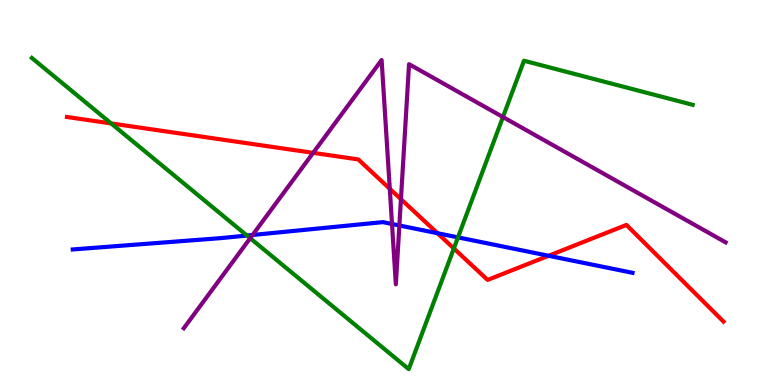[{'lines': ['blue', 'red'], 'intersections': [{'x': 5.64, 'y': 3.94}, {'x': 7.08, 'y': 3.36}]}, {'lines': ['green', 'red'], 'intersections': [{'x': 1.43, 'y': 6.79}, {'x': 5.86, 'y': 3.55}]}, {'lines': ['purple', 'red'], 'intersections': [{'x': 4.04, 'y': 6.03}, {'x': 5.03, 'y': 5.1}, {'x': 5.17, 'y': 4.83}]}, {'lines': ['blue', 'green'], 'intersections': [{'x': 3.19, 'y': 3.88}, {'x': 5.91, 'y': 3.83}]}, {'lines': ['blue', 'purple'], 'intersections': [{'x': 3.26, 'y': 3.9}, {'x': 5.06, 'y': 4.18}, {'x': 5.15, 'y': 4.14}]}, {'lines': ['green', 'purple'], 'intersections': [{'x': 3.23, 'y': 3.81}, {'x': 6.49, 'y': 6.96}]}]